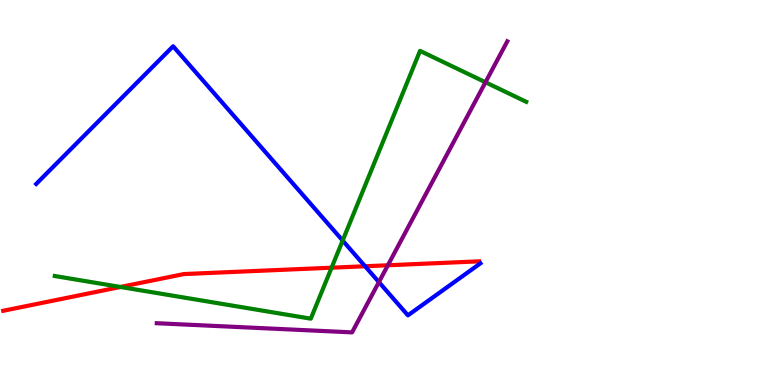[{'lines': ['blue', 'red'], 'intersections': [{'x': 4.71, 'y': 3.08}]}, {'lines': ['green', 'red'], 'intersections': [{'x': 1.55, 'y': 2.55}, {'x': 4.28, 'y': 3.05}]}, {'lines': ['purple', 'red'], 'intersections': [{'x': 5.0, 'y': 3.11}]}, {'lines': ['blue', 'green'], 'intersections': [{'x': 4.42, 'y': 3.75}]}, {'lines': ['blue', 'purple'], 'intersections': [{'x': 4.89, 'y': 2.67}]}, {'lines': ['green', 'purple'], 'intersections': [{'x': 6.26, 'y': 7.86}]}]